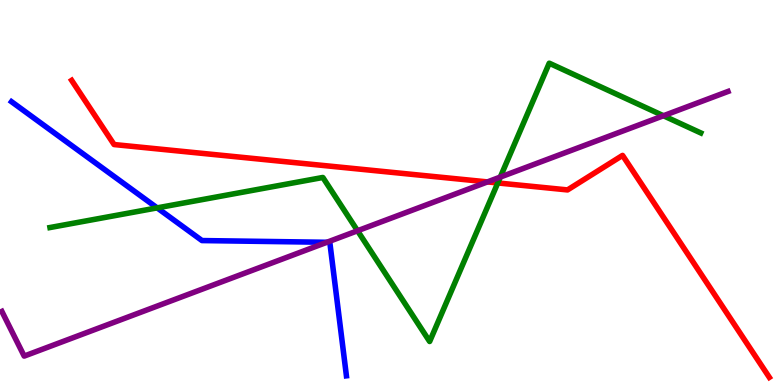[{'lines': ['blue', 'red'], 'intersections': []}, {'lines': ['green', 'red'], 'intersections': [{'x': 6.42, 'y': 5.25}]}, {'lines': ['purple', 'red'], 'intersections': [{'x': 6.29, 'y': 5.28}]}, {'lines': ['blue', 'green'], 'intersections': [{'x': 2.03, 'y': 4.6}]}, {'lines': ['blue', 'purple'], 'intersections': [{'x': 4.22, 'y': 3.71}]}, {'lines': ['green', 'purple'], 'intersections': [{'x': 4.61, 'y': 4.01}, {'x': 6.46, 'y': 5.4}, {'x': 8.56, 'y': 6.99}]}]